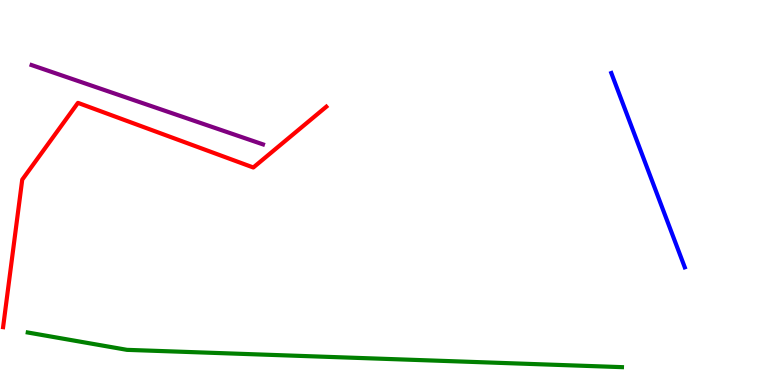[{'lines': ['blue', 'red'], 'intersections': []}, {'lines': ['green', 'red'], 'intersections': []}, {'lines': ['purple', 'red'], 'intersections': []}, {'lines': ['blue', 'green'], 'intersections': []}, {'lines': ['blue', 'purple'], 'intersections': []}, {'lines': ['green', 'purple'], 'intersections': []}]